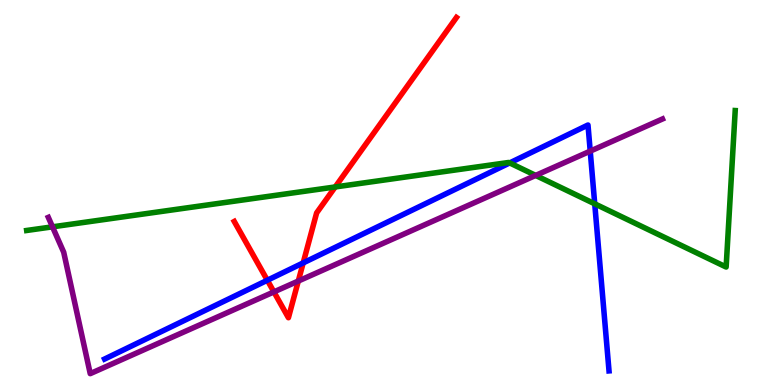[{'lines': ['blue', 'red'], 'intersections': [{'x': 3.45, 'y': 2.72}, {'x': 3.91, 'y': 3.17}]}, {'lines': ['green', 'red'], 'intersections': [{'x': 4.33, 'y': 5.14}]}, {'lines': ['purple', 'red'], 'intersections': [{'x': 3.53, 'y': 2.42}, {'x': 3.85, 'y': 2.7}]}, {'lines': ['blue', 'green'], 'intersections': [{'x': 6.58, 'y': 5.77}, {'x': 7.67, 'y': 4.71}]}, {'lines': ['blue', 'purple'], 'intersections': [{'x': 7.62, 'y': 6.07}]}, {'lines': ['green', 'purple'], 'intersections': [{'x': 0.677, 'y': 4.11}, {'x': 6.91, 'y': 5.44}]}]